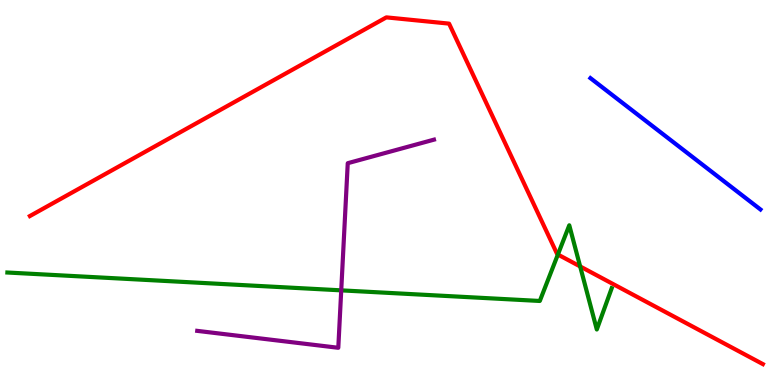[{'lines': ['blue', 'red'], 'intersections': []}, {'lines': ['green', 'red'], 'intersections': [{'x': 7.2, 'y': 3.39}, {'x': 7.49, 'y': 3.08}]}, {'lines': ['purple', 'red'], 'intersections': []}, {'lines': ['blue', 'green'], 'intersections': []}, {'lines': ['blue', 'purple'], 'intersections': []}, {'lines': ['green', 'purple'], 'intersections': [{'x': 4.4, 'y': 2.46}]}]